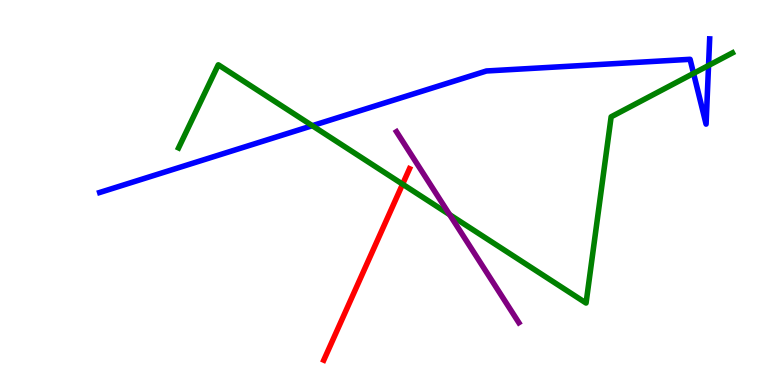[{'lines': ['blue', 'red'], 'intersections': []}, {'lines': ['green', 'red'], 'intersections': [{'x': 5.19, 'y': 5.22}]}, {'lines': ['purple', 'red'], 'intersections': []}, {'lines': ['blue', 'green'], 'intersections': [{'x': 4.03, 'y': 6.74}, {'x': 8.95, 'y': 8.09}, {'x': 9.14, 'y': 8.3}]}, {'lines': ['blue', 'purple'], 'intersections': []}, {'lines': ['green', 'purple'], 'intersections': [{'x': 5.8, 'y': 4.42}]}]